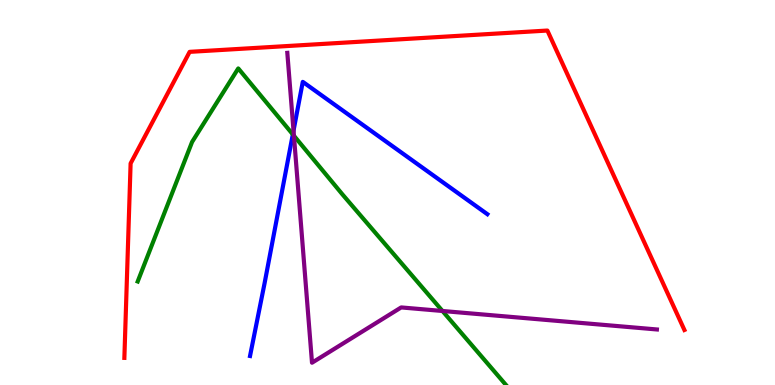[{'lines': ['blue', 'red'], 'intersections': []}, {'lines': ['green', 'red'], 'intersections': []}, {'lines': ['purple', 'red'], 'intersections': []}, {'lines': ['blue', 'green'], 'intersections': [{'x': 3.78, 'y': 6.51}]}, {'lines': ['blue', 'purple'], 'intersections': [{'x': 3.79, 'y': 6.61}]}, {'lines': ['green', 'purple'], 'intersections': [{'x': 3.79, 'y': 6.47}, {'x': 5.71, 'y': 1.92}]}]